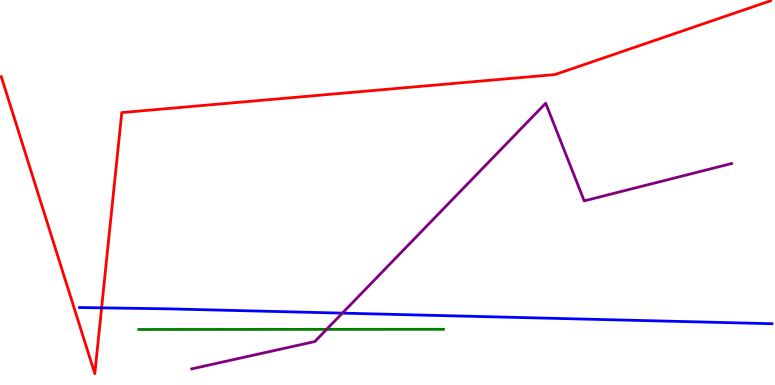[{'lines': ['blue', 'red'], 'intersections': [{'x': 1.31, 'y': 2.0}]}, {'lines': ['green', 'red'], 'intersections': []}, {'lines': ['purple', 'red'], 'intersections': []}, {'lines': ['blue', 'green'], 'intersections': []}, {'lines': ['blue', 'purple'], 'intersections': [{'x': 4.42, 'y': 1.87}]}, {'lines': ['green', 'purple'], 'intersections': [{'x': 4.21, 'y': 1.44}]}]